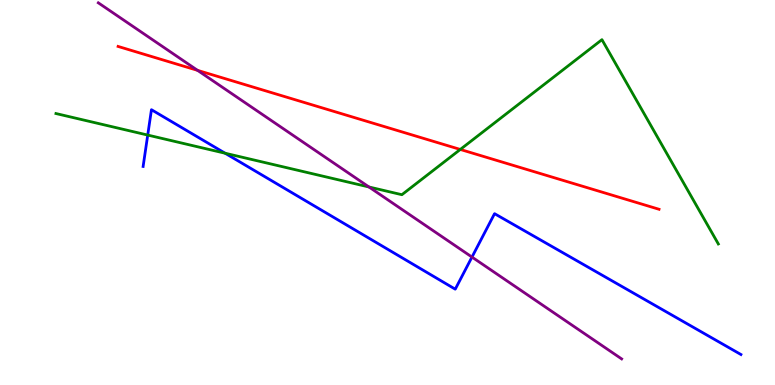[{'lines': ['blue', 'red'], 'intersections': []}, {'lines': ['green', 'red'], 'intersections': [{'x': 5.94, 'y': 6.12}]}, {'lines': ['purple', 'red'], 'intersections': [{'x': 2.55, 'y': 8.17}]}, {'lines': ['blue', 'green'], 'intersections': [{'x': 1.91, 'y': 6.49}, {'x': 2.9, 'y': 6.02}]}, {'lines': ['blue', 'purple'], 'intersections': [{'x': 6.09, 'y': 3.32}]}, {'lines': ['green', 'purple'], 'intersections': [{'x': 4.76, 'y': 5.14}]}]